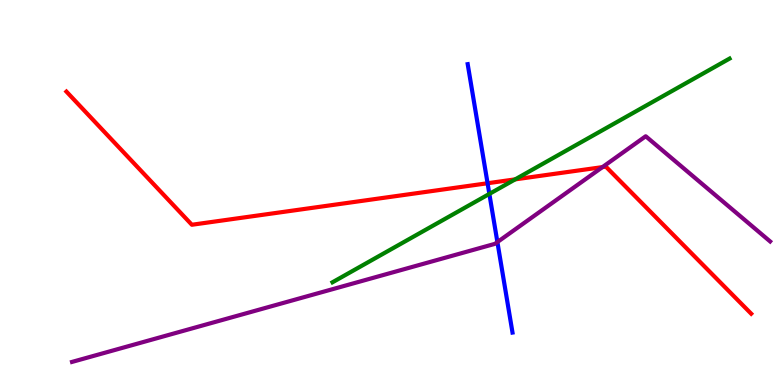[{'lines': ['blue', 'red'], 'intersections': [{'x': 6.29, 'y': 5.24}]}, {'lines': ['green', 'red'], 'intersections': [{'x': 6.65, 'y': 5.34}]}, {'lines': ['purple', 'red'], 'intersections': [{'x': 7.77, 'y': 5.66}]}, {'lines': ['blue', 'green'], 'intersections': [{'x': 6.31, 'y': 4.96}]}, {'lines': ['blue', 'purple'], 'intersections': [{'x': 6.42, 'y': 3.71}]}, {'lines': ['green', 'purple'], 'intersections': []}]